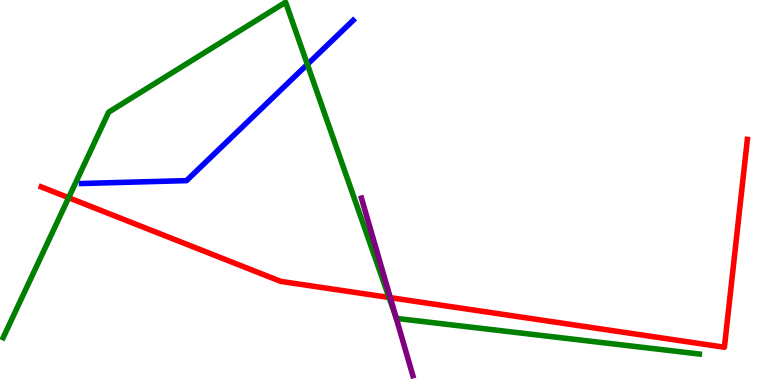[{'lines': ['blue', 'red'], 'intersections': []}, {'lines': ['green', 'red'], 'intersections': [{'x': 0.886, 'y': 4.86}, {'x': 5.02, 'y': 2.27}]}, {'lines': ['purple', 'red'], 'intersections': [{'x': 5.04, 'y': 2.27}]}, {'lines': ['blue', 'green'], 'intersections': [{'x': 3.97, 'y': 8.33}]}, {'lines': ['blue', 'purple'], 'intersections': []}, {'lines': ['green', 'purple'], 'intersections': [{'x': 5.11, 'y': 1.75}]}]